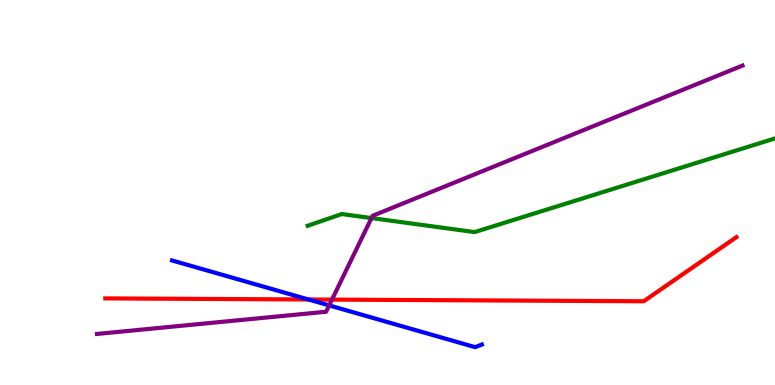[{'lines': ['blue', 'red'], 'intersections': [{'x': 3.98, 'y': 2.22}]}, {'lines': ['green', 'red'], 'intersections': []}, {'lines': ['purple', 'red'], 'intersections': [{'x': 4.28, 'y': 2.22}]}, {'lines': ['blue', 'green'], 'intersections': []}, {'lines': ['blue', 'purple'], 'intersections': [{'x': 4.25, 'y': 2.07}]}, {'lines': ['green', 'purple'], 'intersections': [{'x': 4.79, 'y': 4.34}]}]